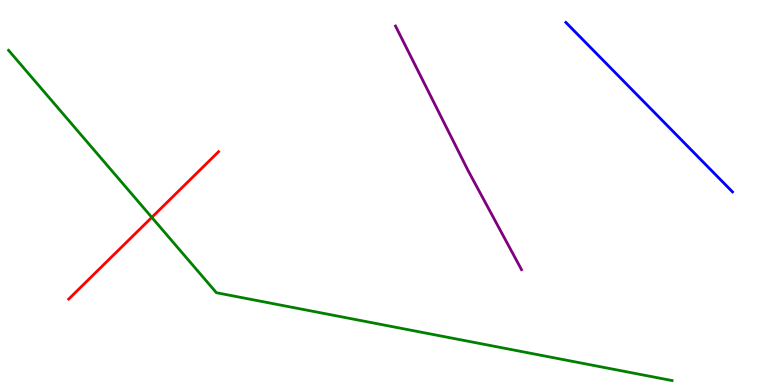[{'lines': ['blue', 'red'], 'intersections': []}, {'lines': ['green', 'red'], 'intersections': [{'x': 1.96, 'y': 4.35}]}, {'lines': ['purple', 'red'], 'intersections': []}, {'lines': ['blue', 'green'], 'intersections': []}, {'lines': ['blue', 'purple'], 'intersections': []}, {'lines': ['green', 'purple'], 'intersections': []}]